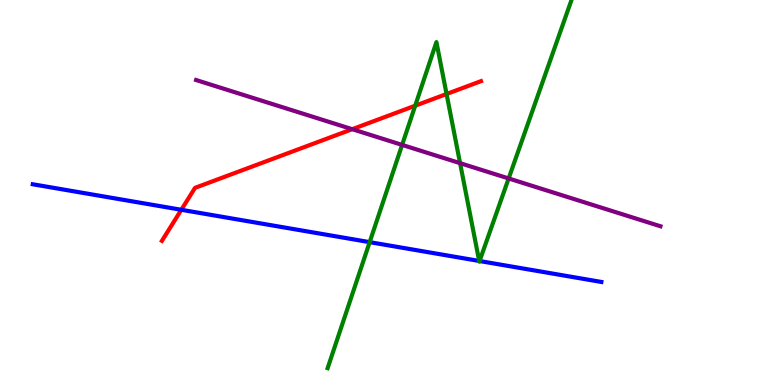[{'lines': ['blue', 'red'], 'intersections': [{'x': 2.34, 'y': 4.55}]}, {'lines': ['green', 'red'], 'intersections': [{'x': 5.36, 'y': 7.25}, {'x': 5.76, 'y': 7.56}]}, {'lines': ['purple', 'red'], 'intersections': [{'x': 4.55, 'y': 6.64}]}, {'lines': ['blue', 'green'], 'intersections': [{'x': 4.77, 'y': 3.71}, {'x': 6.18, 'y': 3.22}, {'x': 6.19, 'y': 3.22}]}, {'lines': ['blue', 'purple'], 'intersections': []}, {'lines': ['green', 'purple'], 'intersections': [{'x': 5.19, 'y': 6.24}, {'x': 5.94, 'y': 5.76}, {'x': 6.56, 'y': 5.36}]}]